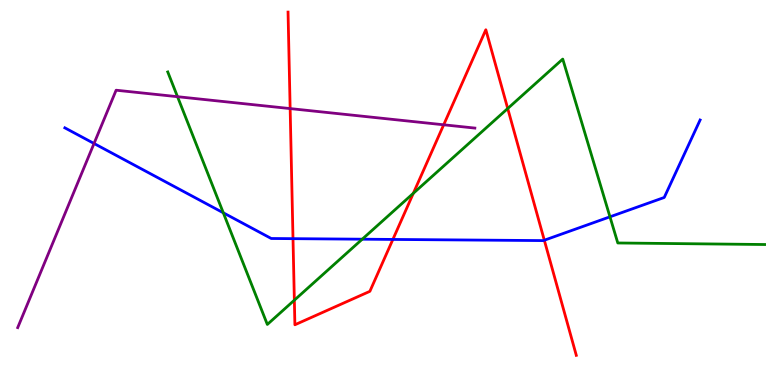[{'lines': ['blue', 'red'], 'intersections': [{'x': 3.78, 'y': 3.8}, {'x': 5.07, 'y': 3.78}, {'x': 7.02, 'y': 3.76}]}, {'lines': ['green', 'red'], 'intersections': [{'x': 3.8, 'y': 2.2}, {'x': 5.33, 'y': 4.98}, {'x': 6.55, 'y': 7.18}]}, {'lines': ['purple', 'red'], 'intersections': [{'x': 3.74, 'y': 7.18}, {'x': 5.73, 'y': 6.76}]}, {'lines': ['blue', 'green'], 'intersections': [{'x': 2.88, 'y': 4.47}, {'x': 4.67, 'y': 3.79}, {'x': 7.87, 'y': 4.37}]}, {'lines': ['blue', 'purple'], 'intersections': [{'x': 1.21, 'y': 6.27}]}, {'lines': ['green', 'purple'], 'intersections': [{'x': 2.29, 'y': 7.49}]}]